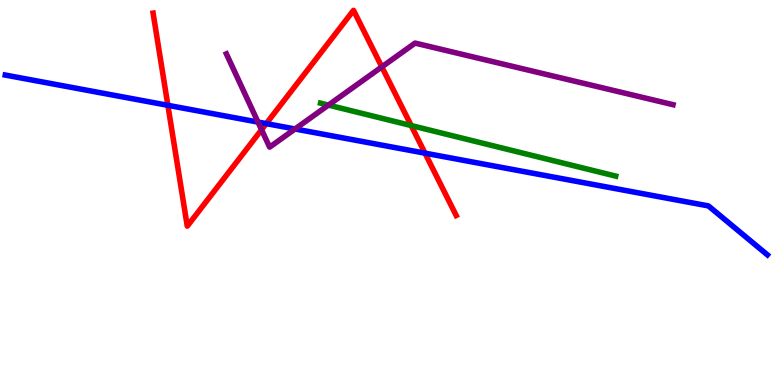[{'lines': ['blue', 'red'], 'intersections': [{'x': 2.17, 'y': 7.26}, {'x': 3.44, 'y': 6.79}, {'x': 5.48, 'y': 6.02}]}, {'lines': ['green', 'red'], 'intersections': [{'x': 5.31, 'y': 6.74}]}, {'lines': ['purple', 'red'], 'intersections': [{'x': 3.37, 'y': 6.63}, {'x': 4.93, 'y': 8.26}]}, {'lines': ['blue', 'green'], 'intersections': []}, {'lines': ['blue', 'purple'], 'intersections': [{'x': 3.33, 'y': 6.83}, {'x': 3.81, 'y': 6.65}]}, {'lines': ['green', 'purple'], 'intersections': [{'x': 4.24, 'y': 7.27}]}]